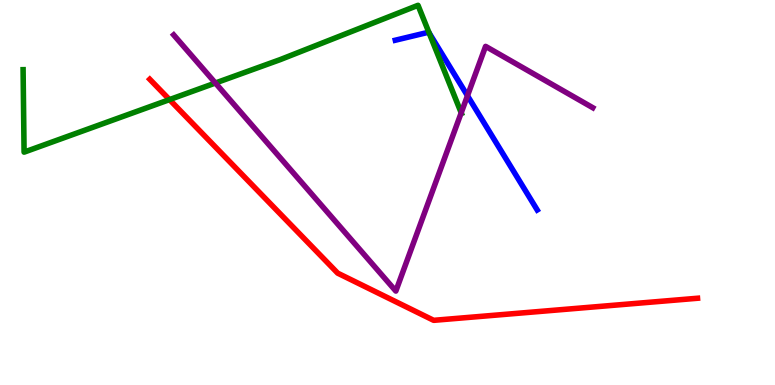[{'lines': ['blue', 'red'], 'intersections': []}, {'lines': ['green', 'red'], 'intersections': [{'x': 2.19, 'y': 7.41}]}, {'lines': ['purple', 'red'], 'intersections': []}, {'lines': ['blue', 'green'], 'intersections': [{'x': 5.54, 'y': 9.15}]}, {'lines': ['blue', 'purple'], 'intersections': [{'x': 6.03, 'y': 7.51}]}, {'lines': ['green', 'purple'], 'intersections': [{'x': 2.78, 'y': 7.84}, {'x': 5.95, 'y': 7.07}]}]